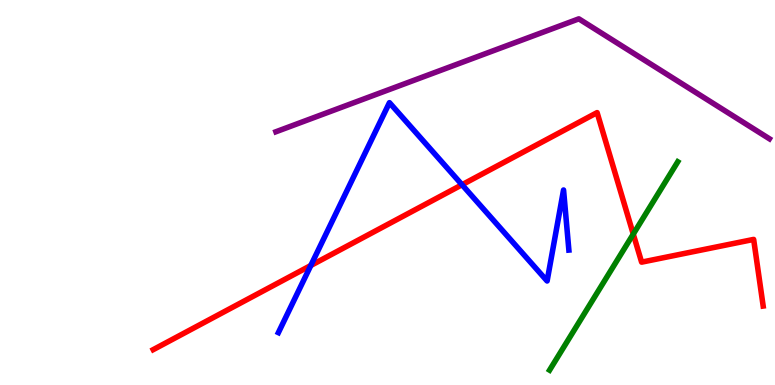[{'lines': ['blue', 'red'], 'intersections': [{'x': 4.01, 'y': 3.1}, {'x': 5.96, 'y': 5.2}]}, {'lines': ['green', 'red'], 'intersections': [{'x': 8.17, 'y': 3.92}]}, {'lines': ['purple', 'red'], 'intersections': []}, {'lines': ['blue', 'green'], 'intersections': []}, {'lines': ['blue', 'purple'], 'intersections': []}, {'lines': ['green', 'purple'], 'intersections': []}]